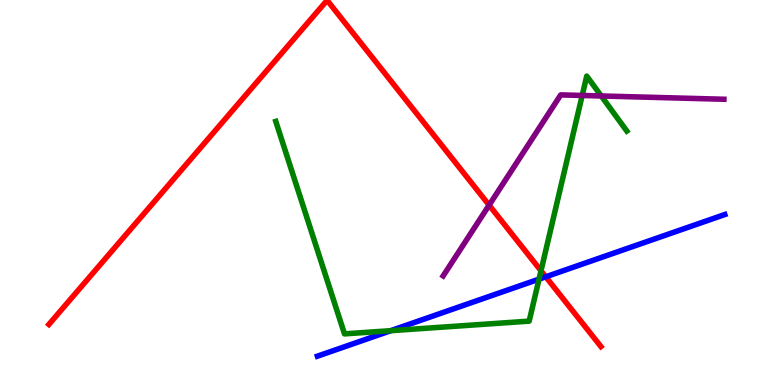[{'lines': ['blue', 'red'], 'intersections': [{'x': 7.04, 'y': 2.81}]}, {'lines': ['green', 'red'], 'intersections': [{'x': 6.98, 'y': 2.97}]}, {'lines': ['purple', 'red'], 'intersections': [{'x': 6.31, 'y': 4.67}]}, {'lines': ['blue', 'green'], 'intersections': [{'x': 5.04, 'y': 1.41}, {'x': 6.96, 'y': 2.75}]}, {'lines': ['blue', 'purple'], 'intersections': []}, {'lines': ['green', 'purple'], 'intersections': [{'x': 7.51, 'y': 7.52}, {'x': 7.76, 'y': 7.51}]}]